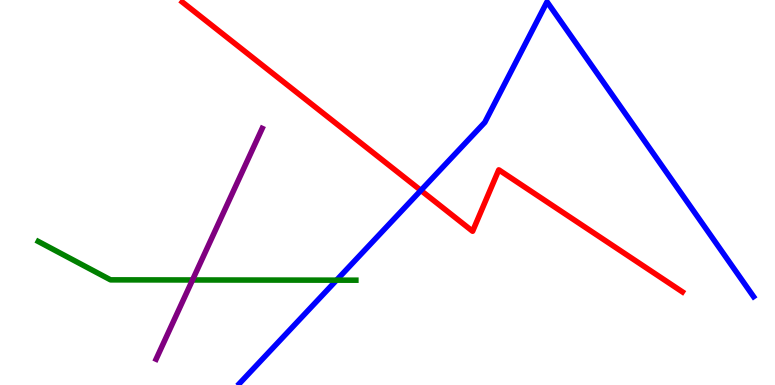[{'lines': ['blue', 'red'], 'intersections': [{'x': 5.43, 'y': 5.05}]}, {'lines': ['green', 'red'], 'intersections': []}, {'lines': ['purple', 'red'], 'intersections': []}, {'lines': ['blue', 'green'], 'intersections': [{'x': 4.34, 'y': 2.72}]}, {'lines': ['blue', 'purple'], 'intersections': []}, {'lines': ['green', 'purple'], 'intersections': [{'x': 2.48, 'y': 2.73}]}]